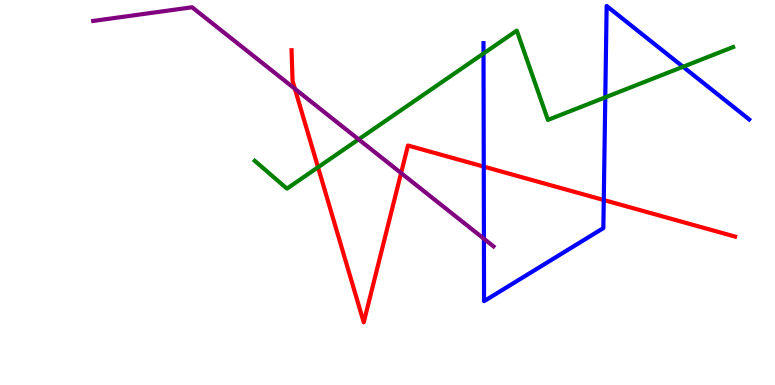[{'lines': ['blue', 'red'], 'intersections': [{'x': 6.24, 'y': 5.67}, {'x': 7.79, 'y': 4.8}]}, {'lines': ['green', 'red'], 'intersections': [{'x': 4.1, 'y': 5.66}]}, {'lines': ['purple', 'red'], 'intersections': [{'x': 3.81, 'y': 7.69}, {'x': 5.18, 'y': 5.51}]}, {'lines': ['blue', 'green'], 'intersections': [{'x': 6.24, 'y': 8.61}, {'x': 7.81, 'y': 7.47}, {'x': 8.81, 'y': 8.27}]}, {'lines': ['blue', 'purple'], 'intersections': [{'x': 6.24, 'y': 3.8}]}, {'lines': ['green', 'purple'], 'intersections': [{'x': 4.63, 'y': 6.38}]}]